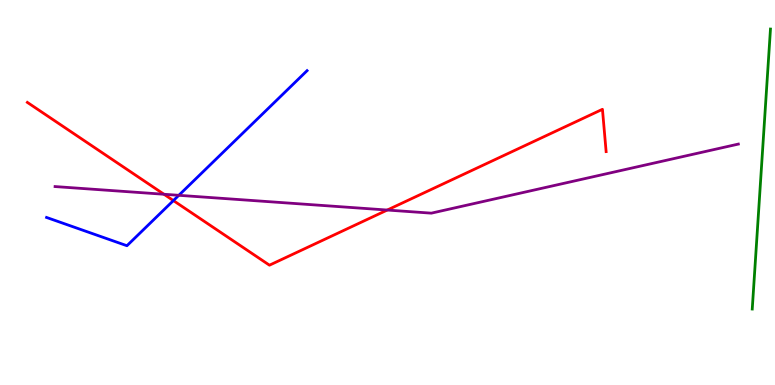[{'lines': ['blue', 'red'], 'intersections': [{'x': 2.24, 'y': 4.79}]}, {'lines': ['green', 'red'], 'intersections': []}, {'lines': ['purple', 'red'], 'intersections': [{'x': 2.12, 'y': 4.95}, {'x': 5.0, 'y': 4.54}]}, {'lines': ['blue', 'green'], 'intersections': []}, {'lines': ['blue', 'purple'], 'intersections': [{'x': 2.31, 'y': 4.93}]}, {'lines': ['green', 'purple'], 'intersections': []}]